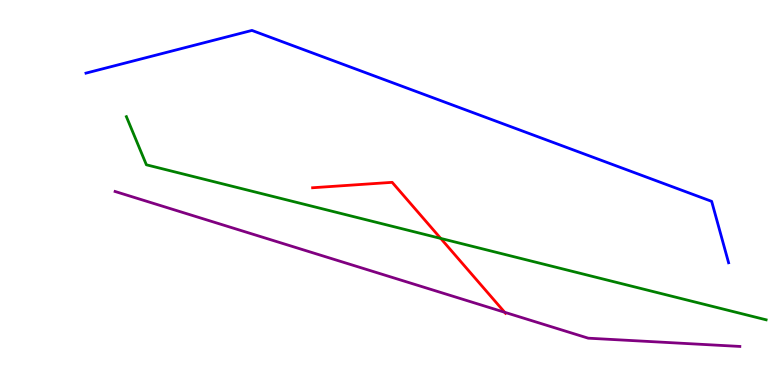[{'lines': ['blue', 'red'], 'intersections': []}, {'lines': ['green', 'red'], 'intersections': [{'x': 5.69, 'y': 3.81}]}, {'lines': ['purple', 'red'], 'intersections': [{'x': 6.51, 'y': 1.89}]}, {'lines': ['blue', 'green'], 'intersections': []}, {'lines': ['blue', 'purple'], 'intersections': []}, {'lines': ['green', 'purple'], 'intersections': []}]